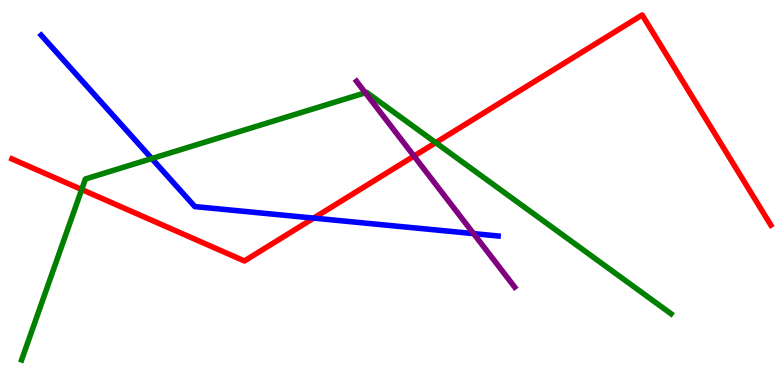[{'lines': ['blue', 'red'], 'intersections': [{'x': 4.05, 'y': 4.33}]}, {'lines': ['green', 'red'], 'intersections': [{'x': 1.05, 'y': 5.08}, {'x': 5.62, 'y': 6.3}]}, {'lines': ['purple', 'red'], 'intersections': [{'x': 5.34, 'y': 5.95}]}, {'lines': ['blue', 'green'], 'intersections': [{'x': 1.96, 'y': 5.88}]}, {'lines': ['blue', 'purple'], 'intersections': [{'x': 6.11, 'y': 3.93}]}, {'lines': ['green', 'purple'], 'intersections': [{'x': 4.71, 'y': 7.59}]}]